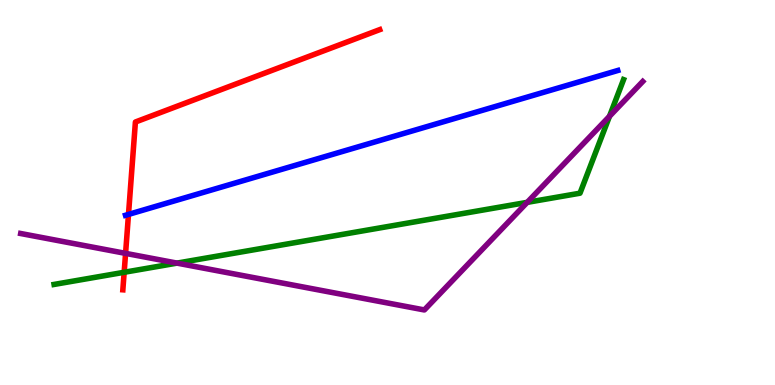[{'lines': ['blue', 'red'], 'intersections': [{'x': 1.66, 'y': 4.43}]}, {'lines': ['green', 'red'], 'intersections': [{'x': 1.6, 'y': 2.93}]}, {'lines': ['purple', 'red'], 'intersections': [{'x': 1.62, 'y': 3.42}]}, {'lines': ['blue', 'green'], 'intersections': []}, {'lines': ['blue', 'purple'], 'intersections': []}, {'lines': ['green', 'purple'], 'intersections': [{'x': 2.28, 'y': 3.17}, {'x': 6.8, 'y': 4.74}, {'x': 7.86, 'y': 6.98}]}]